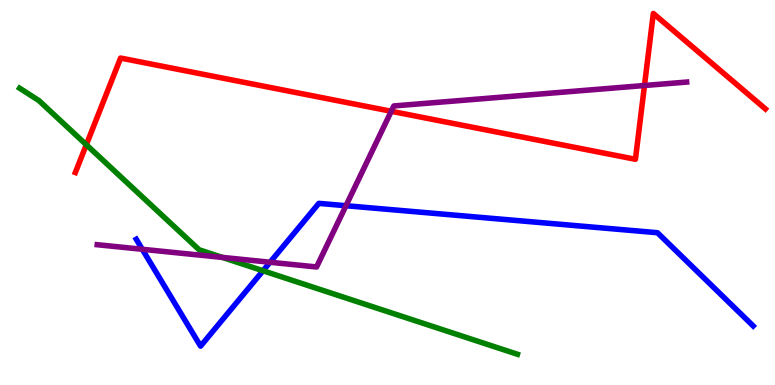[{'lines': ['blue', 'red'], 'intersections': []}, {'lines': ['green', 'red'], 'intersections': [{'x': 1.11, 'y': 6.24}]}, {'lines': ['purple', 'red'], 'intersections': [{'x': 5.05, 'y': 7.11}, {'x': 8.32, 'y': 7.78}]}, {'lines': ['blue', 'green'], 'intersections': [{'x': 3.39, 'y': 2.97}]}, {'lines': ['blue', 'purple'], 'intersections': [{'x': 1.84, 'y': 3.53}, {'x': 3.48, 'y': 3.19}, {'x': 4.46, 'y': 4.66}]}, {'lines': ['green', 'purple'], 'intersections': [{'x': 2.87, 'y': 3.31}]}]